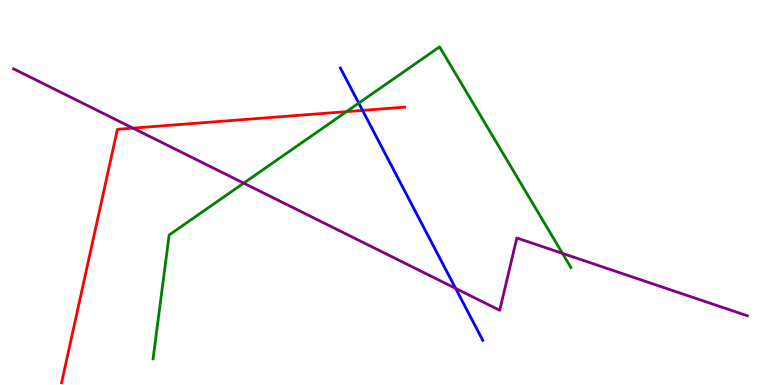[{'lines': ['blue', 'red'], 'intersections': [{'x': 4.68, 'y': 7.13}]}, {'lines': ['green', 'red'], 'intersections': [{'x': 4.47, 'y': 7.1}]}, {'lines': ['purple', 'red'], 'intersections': [{'x': 1.72, 'y': 6.67}]}, {'lines': ['blue', 'green'], 'intersections': [{'x': 4.63, 'y': 7.32}]}, {'lines': ['blue', 'purple'], 'intersections': [{'x': 5.88, 'y': 2.51}]}, {'lines': ['green', 'purple'], 'intersections': [{'x': 3.14, 'y': 5.24}, {'x': 7.26, 'y': 3.42}]}]